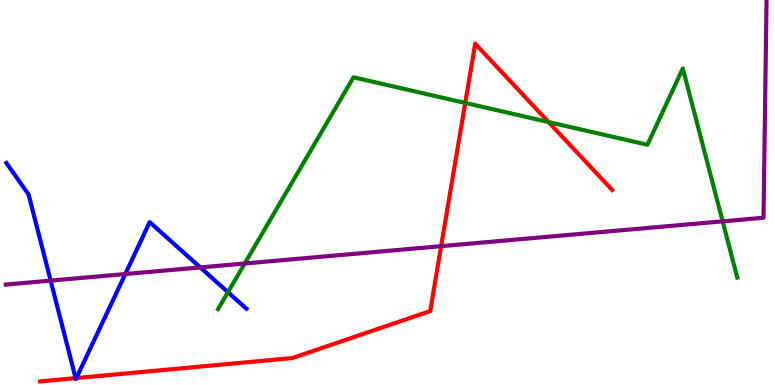[{'lines': ['blue', 'red'], 'intersections': [{'x': 0.976, 'y': 0.178}, {'x': 0.986, 'y': 0.18}]}, {'lines': ['green', 'red'], 'intersections': [{'x': 6.0, 'y': 7.33}, {'x': 7.08, 'y': 6.83}]}, {'lines': ['purple', 'red'], 'intersections': [{'x': 5.69, 'y': 3.61}]}, {'lines': ['blue', 'green'], 'intersections': [{'x': 2.94, 'y': 2.41}]}, {'lines': ['blue', 'purple'], 'intersections': [{'x': 0.654, 'y': 2.71}, {'x': 1.62, 'y': 2.88}, {'x': 2.58, 'y': 3.05}]}, {'lines': ['green', 'purple'], 'intersections': [{'x': 3.16, 'y': 3.16}, {'x': 9.32, 'y': 4.25}]}]